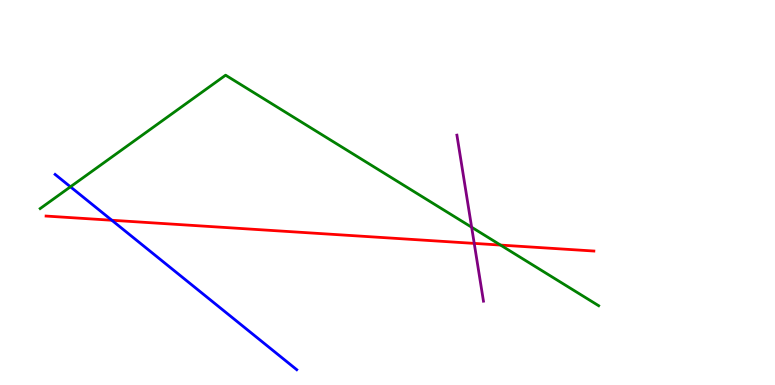[{'lines': ['blue', 'red'], 'intersections': [{'x': 1.44, 'y': 4.28}]}, {'lines': ['green', 'red'], 'intersections': [{'x': 6.46, 'y': 3.63}]}, {'lines': ['purple', 'red'], 'intersections': [{'x': 6.12, 'y': 3.68}]}, {'lines': ['blue', 'green'], 'intersections': [{'x': 0.909, 'y': 5.15}]}, {'lines': ['blue', 'purple'], 'intersections': []}, {'lines': ['green', 'purple'], 'intersections': [{'x': 6.09, 'y': 4.1}]}]